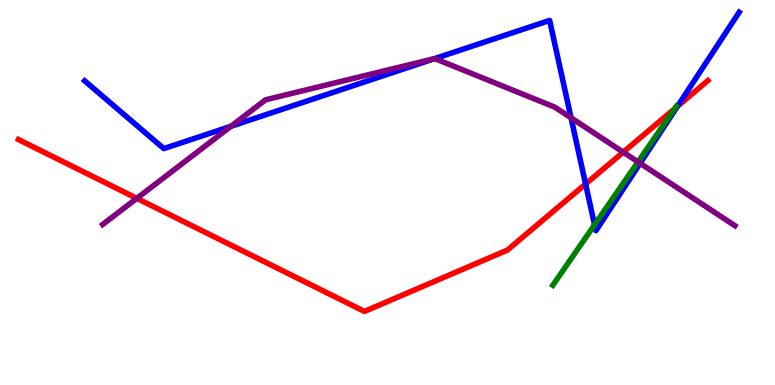[{'lines': ['blue', 'red'], 'intersections': [{'x': 7.56, 'y': 5.22}, {'x': 8.74, 'y': 7.24}]}, {'lines': ['green', 'red'], 'intersections': [{'x': 8.71, 'y': 7.18}]}, {'lines': ['purple', 'red'], 'intersections': [{'x': 1.77, 'y': 4.85}, {'x': 8.04, 'y': 6.05}]}, {'lines': ['blue', 'green'], 'intersections': [{'x': 7.67, 'y': 4.16}]}, {'lines': ['blue', 'purple'], 'intersections': [{'x': 2.98, 'y': 6.72}, {'x': 5.61, 'y': 8.48}, {'x': 7.37, 'y': 6.94}, {'x': 8.26, 'y': 5.76}]}, {'lines': ['green', 'purple'], 'intersections': [{'x': 8.23, 'y': 5.8}]}]